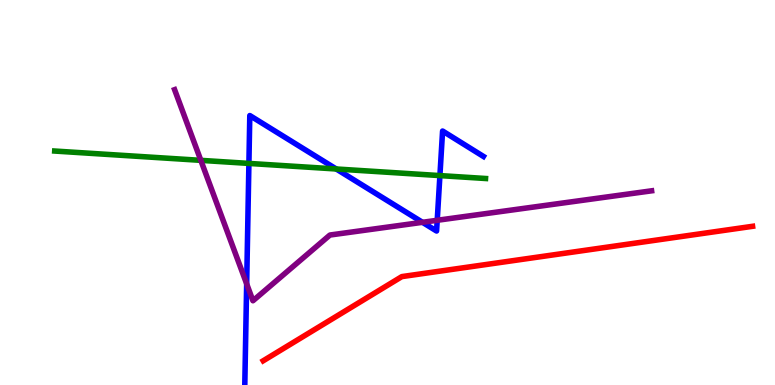[{'lines': ['blue', 'red'], 'intersections': []}, {'lines': ['green', 'red'], 'intersections': []}, {'lines': ['purple', 'red'], 'intersections': []}, {'lines': ['blue', 'green'], 'intersections': [{'x': 3.21, 'y': 5.76}, {'x': 4.34, 'y': 5.61}, {'x': 5.68, 'y': 5.44}]}, {'lines': ['blue', 'purple'], 'intersections': [{'x': 3.18, 'y': 2.63}, {'x': 5.45, 'y': 4.23}, {'x': 5.64, 'y': 4.28}]}, {'lines': ['green', 'purple'], 'intersections': [{'x': 2.59, 'y': 5.83}]}]